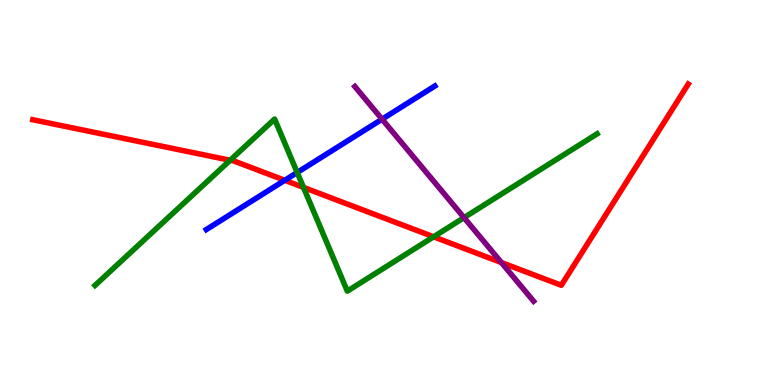[{'lines': ['blue', 'red'], 'intersections': [{'x': 3.67, 'y': 5.32}]}, {'lines': ['green', 'red'], 'intersections': [{'x': 2.97, 'y': 5.84}, {'x': 3.92, 'y': 5.13}, {'x': 5.59, 'y': 3.85}]}, {'lines': ['purple', 'red'], 'intersections': [{'x': 6.47, 'y': 3.18}]}, {'lines': ['blue', 'green'], 'intersections': [{'x': 3.83, 'y': 5.52}]}, {'lines': ['blue', 'purple'], 'intersections': [{'x': 4.93, 'y': 6.9}]}, {'lines': ['green', 'purple'], 'intersections': [{'x': 5.99, 'y': 4.35}]}]